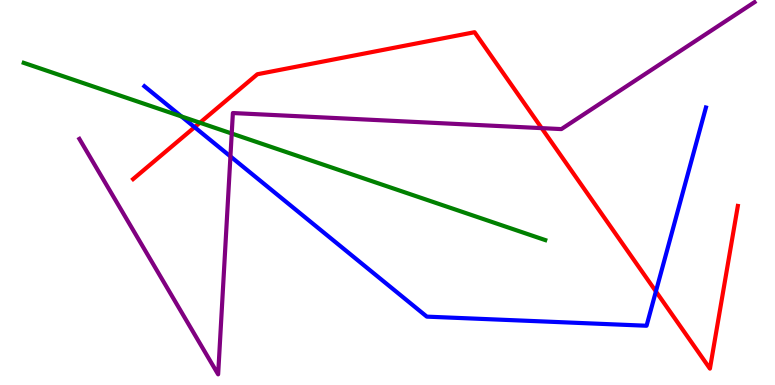[{'lines': ['blue', 'red'], 'intersections': [{'x': 2.51, 'y': 6.7}, {'x': 8.46, 'y': 2.43}]}, {'lines': ['green', 'red'], 'intersections': [{'x': 2.58, 'y': 6.81}]}, {'lines': ['purple', 'red'], 'intersections': [{'x': 6.99, 'y': 6.67}]}, {'lines': ['blue', 'green'], 'intersections': [{'x': 2.34, 'y': 6.98}]}, {'lines': ['blue', 'purple'], 'intersections': [{'x': 2.97, 'y': 5.94}]}, {'lines': ['green', 'purple'], 'intersections': [{'x': 2.99, 'y': 6.53}]}]